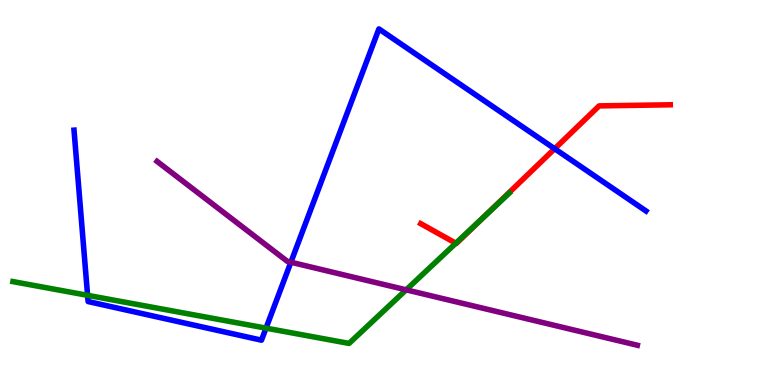[{'lines': ['blue', 'red'], 'intersections': [{'x': 7.16, 'y': 6.14}]}, {'lines': ['green', 'red'], 'intersections': [{'x': 5.88, 'y': 3.68}, {'x': 6.24, 'y': 4.37}]}, {'lines': ['purple', 'red'], 'intersections': []}, {'lines': ['blue', 'green'], 'intersections': [{'x': 1.13, 'y': 2.33}, {'x': 3.43, 'y': 1.48}]}, {'lines': ['blue', 'purple'], 'intersections': [{'x': 3.75, 'y': 3.19}]}, {'lines': ['green', 'purple'], 'intersections': [{'x': 5.24, 'y': 2.47}]}]